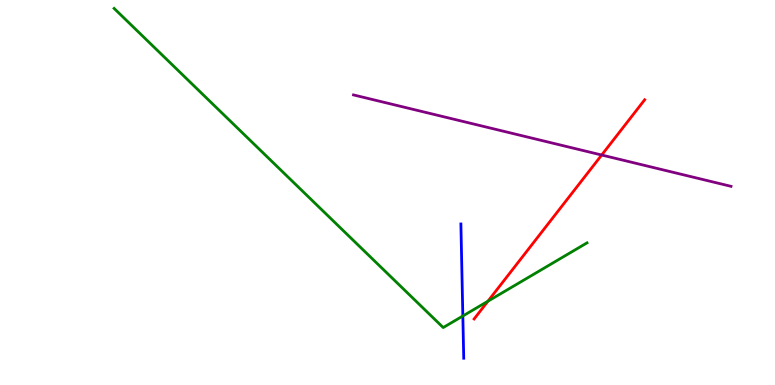[{'lines': ['blue', 'red'], 'intersections': []}, {'lines': ['green', 'red'], 'intersections': [{'x': 6.3, 'y': 2.18}]}, {'lines': ['purple', 'red'], 'intersections': [{'x': 7.76, 'y': 5.97}]}, {'lines': ['blue', 'green'], 'intersections': [{'x': 5.97, 'y': 1.79}]}, {'lines': ['blue', 'purple'], 'intersections': []}, {'lines': ['green', 'purple'], 'intersections': []}]